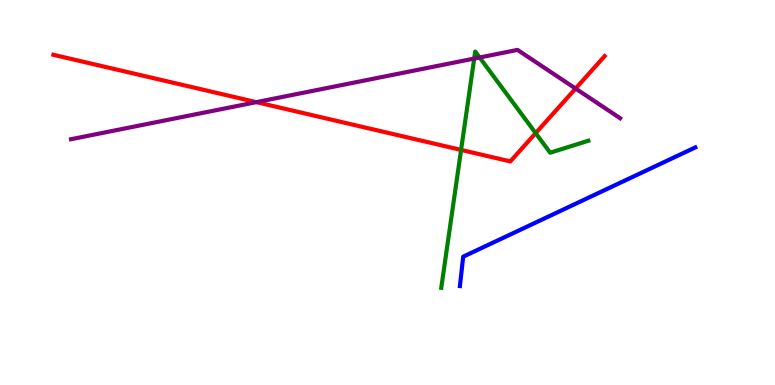[{'lines': ['blue', 'red'], 'intersections': []}, {'lines': ['green', 'red'], 'intersections': [{'x': 5.95, 'y': 6.11}, {'x': 6.91, 'y': 6.54}]}, {'lines': ['purple', 'red'], 'intersections': [{'x': 3.31, 'y': 7.35}, {'x': 7.43, 'y': 7.7}]}, {'lines': ['blue', 'green'], 'intersections': []}, {'lines': ['blue', 'purple'], 'intersections': []}, {'lines': ['green', 'purple'], 'intersections': [{'x': 6.12, 'y': 8.48}, {'x': 6.19, 'y': 8.51}]}]